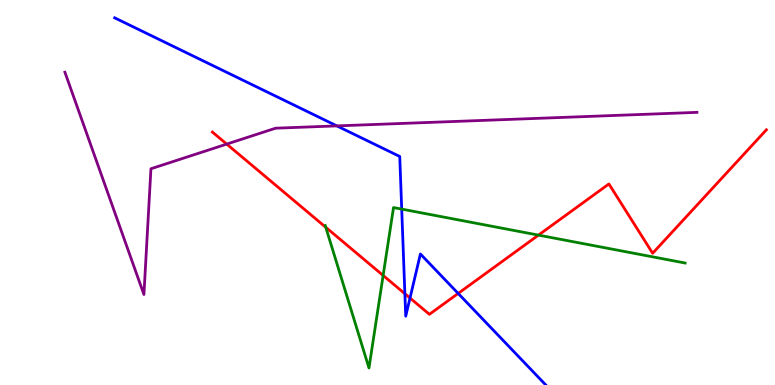[{'lines': ['blue', 'red'], 'intersections': [{'x': 5.22, 'y': 2.37}, {'x': 5.29, 'y': 2.26}, {'x': 5.91, 'y': 2.38}]}, {'lines': ['green', 'red'], 'intersections': [{'x': 4.2, 'y': 4.1}, {'x': 4.94, 'y': 2.85}, {'x': 6.95, 'y': 3.89}]}, {'lines': ['purple', 'red'], 'intersections': [{'x': 2.93, 'y': 6.26}]}, {'lines': ['blue', 'green'], 'intersections': [{'x': 5.18, 'y': 4.57}]}, {'lines': ['blue', 'purple'], 'intersections': [{'x': 4.35, 'y': 6.73}]}, {'lines': ['green', 'purple'], 'intersections': []}]